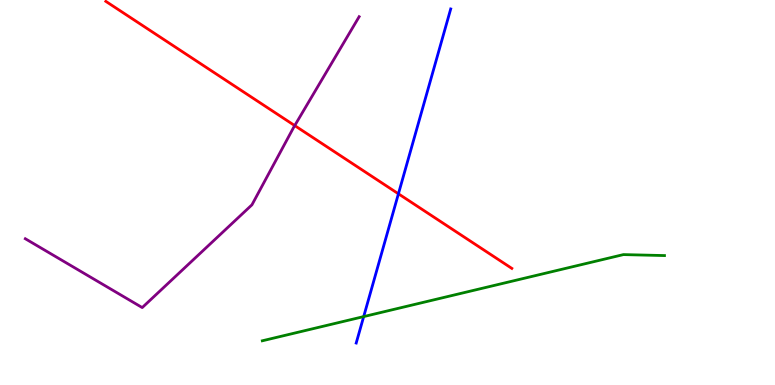[{'lines': ['blue', 'red'], 'intersections': [{'x': 5.14, 'y': 4.97}]}, {'lines': ['green', 'red'], 'intersections': []}, {'lines': ['purple', 'red'], 'intersections': [{'x': 3.8, 'y': 6.74}]}, {'lines': ['blue', 'green'], 'intersections': [{'x': 4.69, 'y': 1.78}]}, {'lines': ['blue', 'purple'], 'intersections': []}, {'lines': ['green', 'purple'], 'intersections': []}]